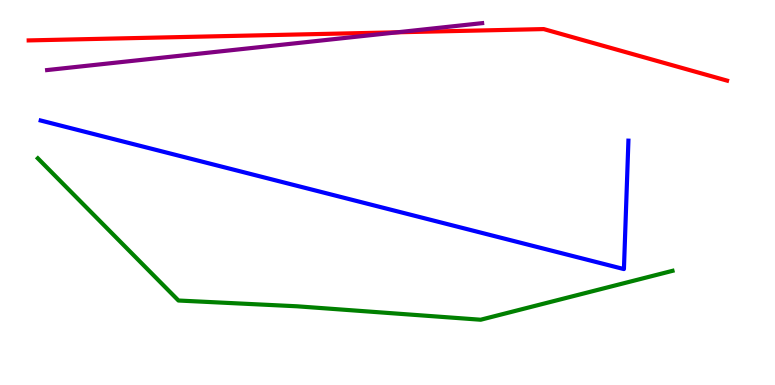[{'lines': ['blue', 'red'], 'intersections': []}, {'lines': ['green', 'red'], 'intersections': []}, {'lines': ['purple', 'red'], 'intersections': [{'x': 5.13, 'y': 9.16}]}, {'lines': ['blue', 'green'], 'intersections': []}, {'lines': ['blue', 'purple'], 'intersections': []}, {'lines': ['green', 'purple'], 'intersections': []}]